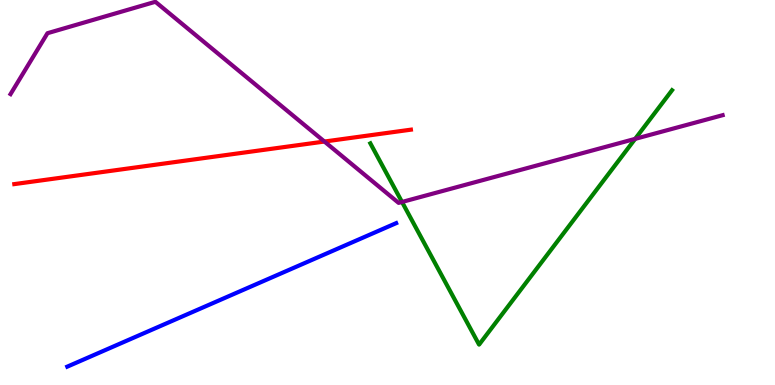[{'lines': ['blue', 'red'], 'intersections': []}, {'lines': ['green', 'red'], 'intersections': []}, {'lines': ['purple', 'red'], 'intersections': [{'x': 4.19, 'y': 6.32}]}, {'lines': ['blue', 'green'], 'intersections': []}, {'lines': ['blue', 'purple'], 'intersections': []}, {'lines': ['green', 'purple'], 'intersections': [{'x': 5.19, 'y': 4.75}, {'x': 8.2, 'y': 6.39}]}]